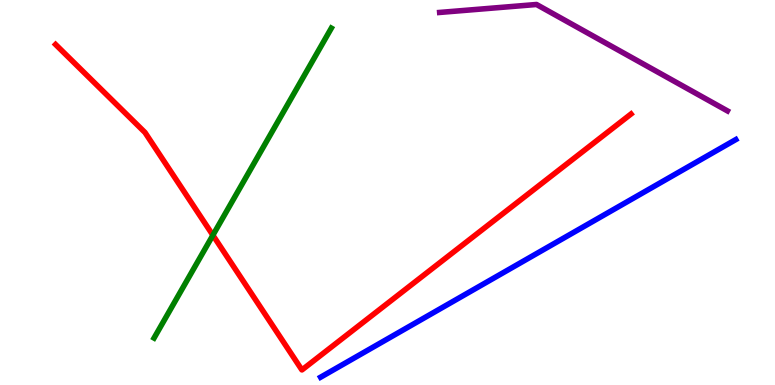[{'lines': ['blue', 'red'], 'intersections': []}, {'lines': ['green', 'red'], 'intersections': [{'x': 2.75, 'y': 3.89}]}, {'lines': ['purple', 'red'], 'intersections': []}, {'lines': ['blue', 'green'], 'intersections': []}, {'lines': ['blue', 'purple'], 'intersections': []}, {'lines': ['green', 'purple'], 'intersections': []}]